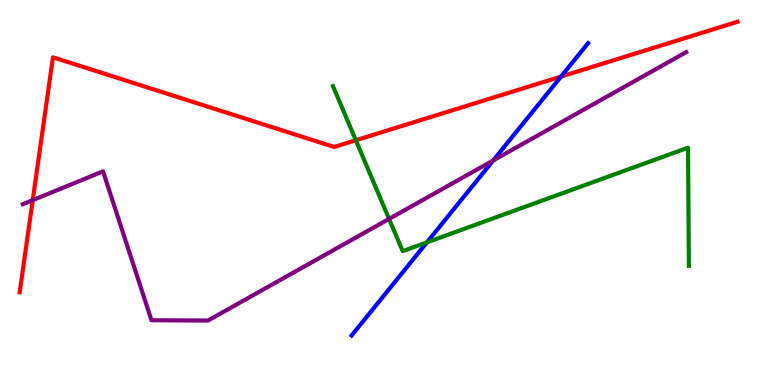[{'lines': ['blue', 'red'], 'intersections': [{'x': 7.24, 'y': 8.01}]}, {'lines': ['green', 'red'], 'intersections': [{'x': 4.59, 'y': 6.36}]}, {'lines': ['purple', 'red'], 'intersections': [{'x': 0.423, 'y': 4.8}]}, {'lines': ['blue', 'green'], 'intersections': [{'x': 5.51, 'y': 3.71}]}, {'lines': ['blue', 'purple'], 'intersections': [{'x': 6.36, 'y': 5.83}]}, {'lines': ['green', 'purple'], 'intersections': [{'x': 5.02, 'y': 4.31}]}]